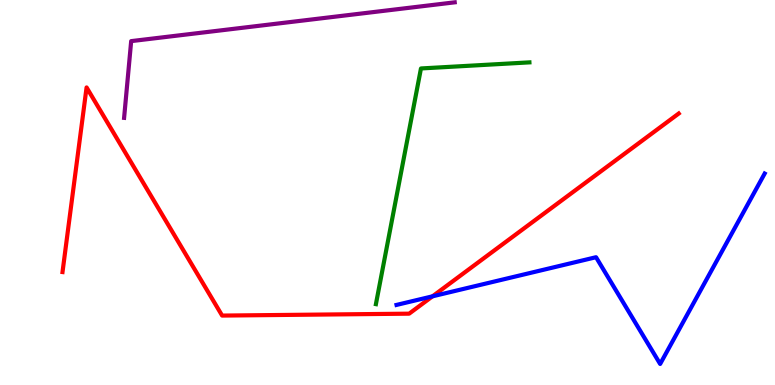[{'lines': ['blue', 'red'], 'intersections': [{'x': 5.58, 'y': 2.3}]}, {'lines': ['green', 'red'], 'intersections': []}, {'lines': ['purple', 'red'], 'intersections': []}, {'lines': ['blue', 'green'], 'intersections': []}, {'lines': ['blue', 'purple'], 'intersections': []}, {'lines': ['green', 'purple'], 'intersections': []}]